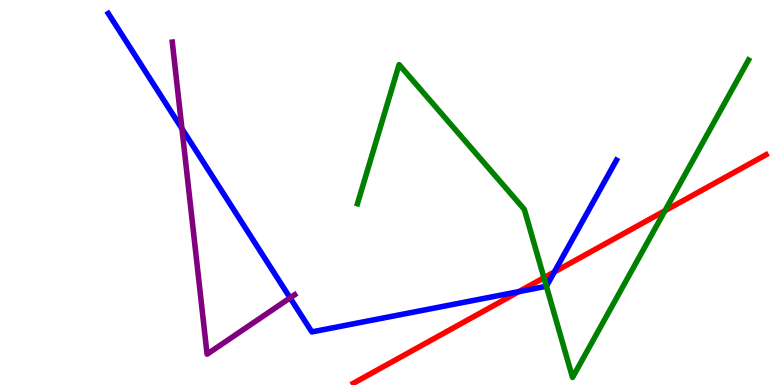[{'lines': ['blue', 'red'], 'intersections': [{'x': 6.7, 'y': 2.43}, {'x': 7.15, 'y': 2.94}]}, {'lines': ['green', 'red'], 'intersections': [{'x': 7.02, 'y': 2.79}, {'x': 8.58, 'y': 4.53}]}, {'lines': ['purple', 'red'], 'intersections': []}, {'lines': ['blue', 'green'], 'intersections': [{'x': 7.05, 'y': 2.56}]}, {'lines': ['blue', 'purple'], 'intersections': [{'x': 2.35, 'y': 6.66}, {'x': 3.74, 'y': 2.26}]}, {'lines': ['green', 'purple'], 'intersections': []}]